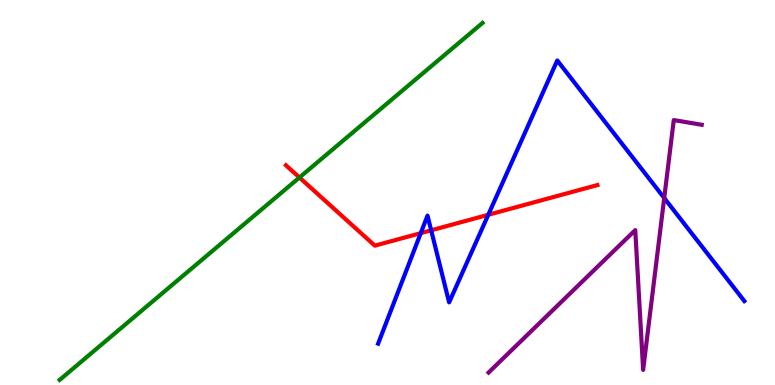[{'lines': ['blue', 'red'], 'intersections': [{'x': 5.43, 'y': 3.94}, {'x': 5.56, 'y': 4.02}, {'x': 6.3, 'y': 4.42}]}, {'lines': ['green', 'red'], 'intersections': [{'x': 3.86, 'y': 5.39}]}, {'lines': ['purple', 'red'], 'intersections': []}, {'lines': ['blue', 'green'], 'intersections': []}, {'lines': ['blue', 'purple'], 'intersections': [{'x': 8.57, 'y': 4.86}]}, {'lines': ['green', 'purple'], 'intersections': []}]